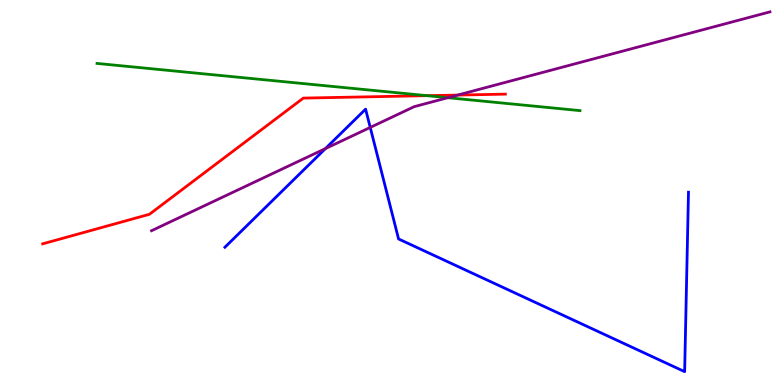[{'lines': ['blue', 'red'], 'intersections': []}, {'lines': ['green', 'red'], 'intersections': [{'x': 5.51, 'y': 7.52}]}, {'lines': ['purple', 'red'], 'intersections': [{'x': 5.91, 'y': 7.53}]}, {'lines': ['blue', 'green'], 'intersections': []}, {'lines': ['blue', 'purple'], 'intersections': [{'x': 4.2, 'y': 6.14}, {'x': 4.78, 'y': 6.69}]}, {'lines': ['green', 'purple'], 'intersections': [{'x': 5.78, 'y': 7.46}]}]